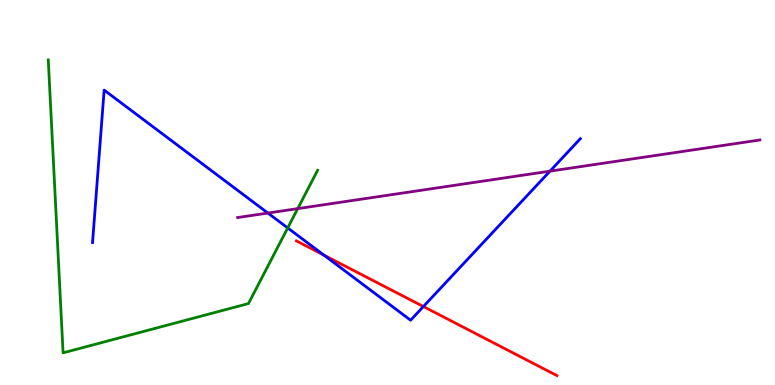[{'lines': ['blue', 'red'], 'intersections': [{'x': 4.18, 'y': 3.37}, {'x': 5.46, 'y': 2.04}]}, {'lines': ['green', 'red'], 'intersections': []}, {'lines': ['purple', 'red'], 'intersections': []}, {'lines': ['blue', 'green'], 'intersections': [{'x': 3.71, 'y': 4.08}]}, {'lines': ['blue', 'purple'], 'intersections': [{'x': 3.46, 'y': 4.47}, {'x': 7.1, 'y': 5.55}]}, {'lines': ['green', 'purple'], 'intersections': [{'x': 3.84, 'y': 4.58}]}]